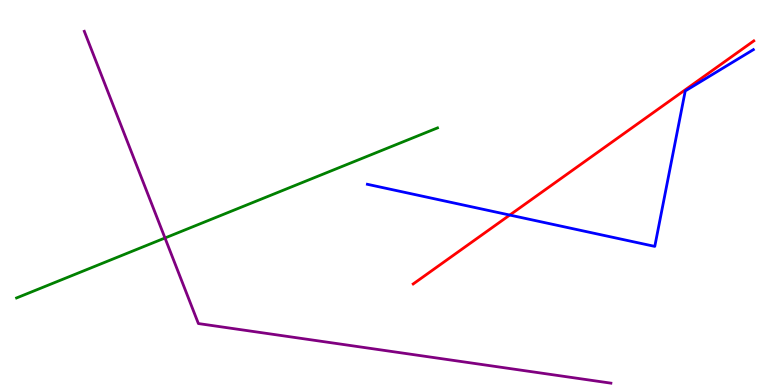[{'lines': ['blue', 'red'], 'intersections': [{'x': 6.58, 'y': 4.41}]}, {'lines': ['green', 'red'], 'intersections': []}, {'lines': ['purple', 'red'], 'intersections': []}, {'lines': ['blue', 'green'], 'intersections': []}, {'lines': ['blue', 'purple'], 'intersections': []}, {'lines': ['green', 'purple'], 'intersections': [{'x': 2.13, 'y': 3.82}]}]